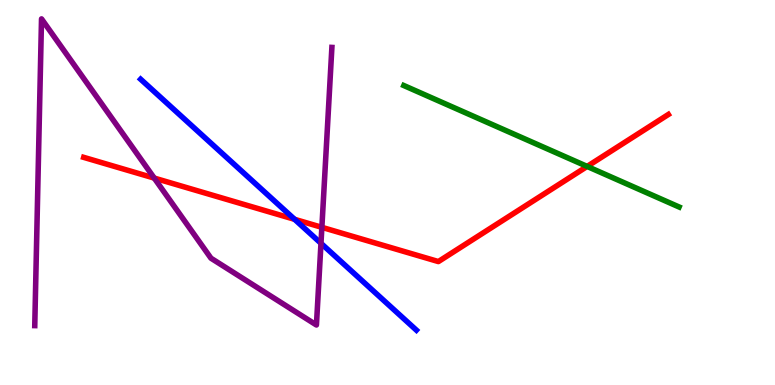[{'lines': ['blue', 'red'], 'intersections': [{'x': 3.8, 'y': 4.3}]}, {'lines': ['green', 'red'], 'intersections': [{'x': 7.58, 'y': 5.68}]}, {'lines': ['purple', 'red'], 'intersections': [{'x': 1.99, 'y': 5.37}, {'x': 4.15, 'y': 4.1}]}, {'lines': ['blue', 'green'], 'intersections': []}, {'lines': ['blue', 'purple'], 'intersections': [{'x': 4.14, 'y': 3.68}]}, {'lines': ['green', 'purple'], 'intersections': []}]